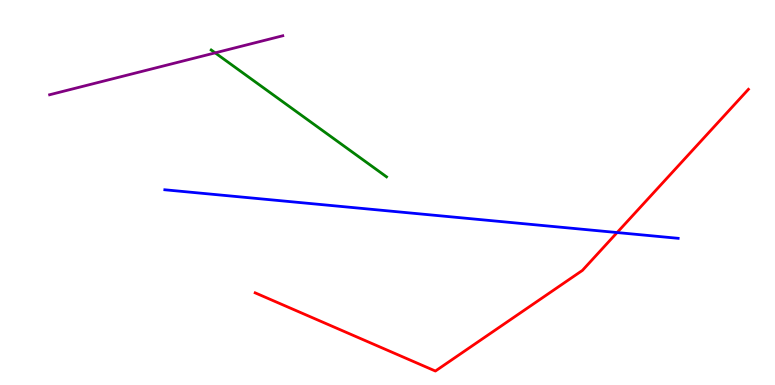[{'lines': ['blue', 'red'], 'intersections': [{'x': 7.96, 'y': 3.96}]}, {'lines': ['green', 'red'], 'intersections': []}, {'lines': ['purple', 'red'], 'intersections': []}, {'lines': ['blue', 'green'], 'intersections': []}, {'lines': ['blue', 'purple'], 'intersections': []}, {'lines': ['green', 'purple'], 'intersections': [{'x': 2.78, 'y': 8.63}]}]